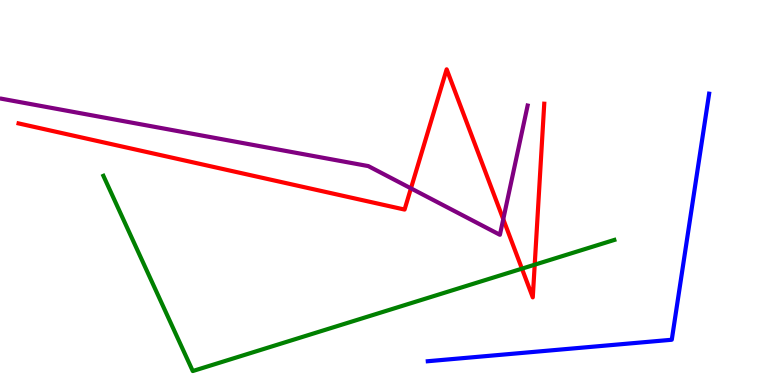[{'lines': ['blue', 'red'], 'intersections': []}, {'lines': ['green', 'red'], 'intersections': [{'x': 6.73, 'y': 3.02}, {'x': 6.9, 'y': 3.12}]}, {'lines': ['purple', 'red'], 'intersections': [{'x': 5.3, 'y': 5.11}, {'x': 6.49, 'y': 4.31}]}, {'lines': ['blue', 'green'], 'intersections': []}, {'lines': ['blue', 'purple'], 'intersections': []}, {'lines': ['green', 'purple'], 'intersections': []}]